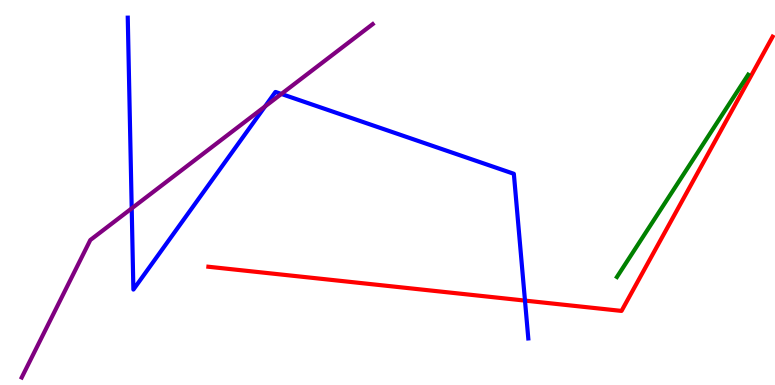[{'lines': ['blue', 'red'], 'intersections': [{'x': 6.77, 'y': 2.19}]}, {'lines': ['green', 'red'], 'intersections': []}, {'lines': ['purple', 'red'], 'intersections': []}, {'lines': ['blue', 'green'], 'intersections': []}, {'lines': ['blue', 'purple'], 'intersections': [{'x': 1.7, 'y': 4.59}, {'x': 3.42, 'y': 7.23}, {'x': 3.63, 'y': 7.56}]}, {'lines': ['green', 'purple'], 'intersections': []}]